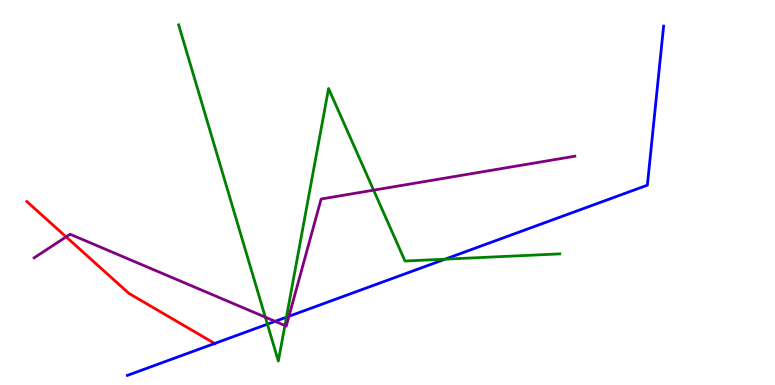[{'lines': ['blue', 'red'], 'intersections': [{'x': 2.77, 'y': 1.08}]}, {'lines': ['green', 'red'], 'intersections': []}, {'lines': ['purple', 'red'], 'intersections': [{'x': 0.853, 'y': 3.85}]}, {'lines': ['blue', 'green'], 'intersections': [{'x': 3.45, 'y': 1.58}, {'x': 3.7, 'y': 1.76}, {'x': 5.74, 'y': 3.27}]}, {'lines': ['blue', 'purple'], 'intersections': [{'x': 3.55, 'y': 1.65}, {'x': 3.73, 'y': 1.78}]}, {'lines': ['green', 'purple'], 'intersections': [{'x': 3.42, 'y': 1.76}, {'x': 3.68, 'y': 1.55}, {'x': 4.82, 'y': 5.06}]}]